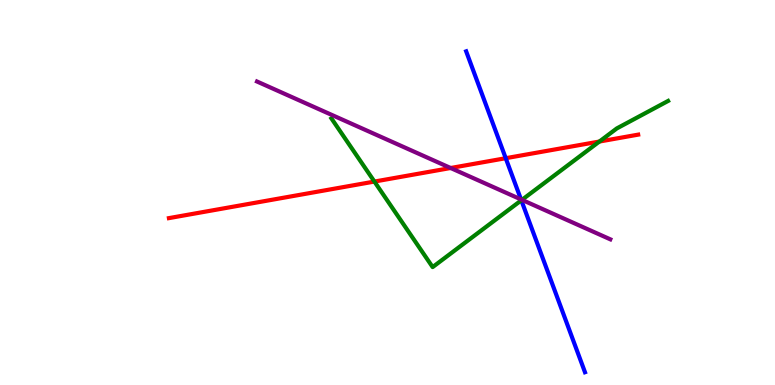[{'lines': ['blue', 'red'], 'intersections': [{'x': 6.53, 'y': 5.89}]}, {'lines': ['green', 'red'], 'intersections': [{'x': 4.83, 'y': 5.28}, {'x': 7.73, 'y': 6.32}]}, {'lines': ['purple', 'red'], 'intersections': [{'x': 5.81, 'y': 5.64}]}, {'lines': ['blue', 'green'], 'intersections': [{'x': 6.73, 'y': 4.8}]}, {'lines': ['blue', 'purple'], 'intersections': [{'x': 6.72, 'y': 4.82}]}, {'lines': ['green', 'purple'], 'intersections': [{'x': 6.73, 'y': 4.81}]}]